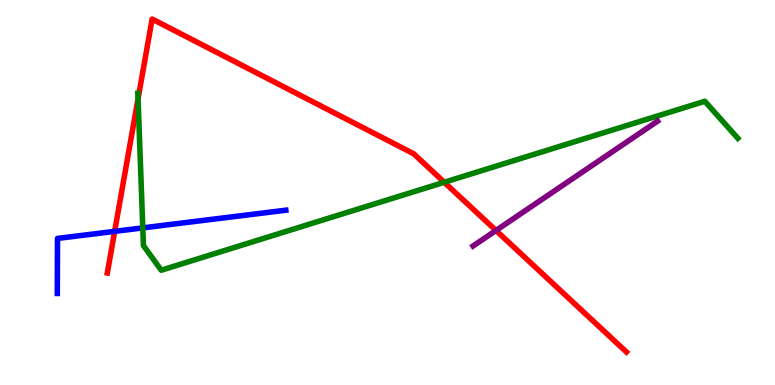[{'lines': ['blue', 'red'], 'intersections': [{'x': 1.48, 'y': 3.99}]}, {'lines': ['green', 'red'], 'intersections': [{'x': 1.78, 'y': 7.43}, {'x': 5.73, 'y': 5.27}]}, {'lines': ['purple', 'red'], 'intersections': [{'x': 6.4, 'y': 4.01}]}, {'lines': ['blue', 'green'], 'intersections': [{'x': 1.84, 'y': 4.08}]}, {'lines': ['blue', 'purple'], 'intersections': []}, {'lines': ['green', 'purple'], 'intersections': []}]